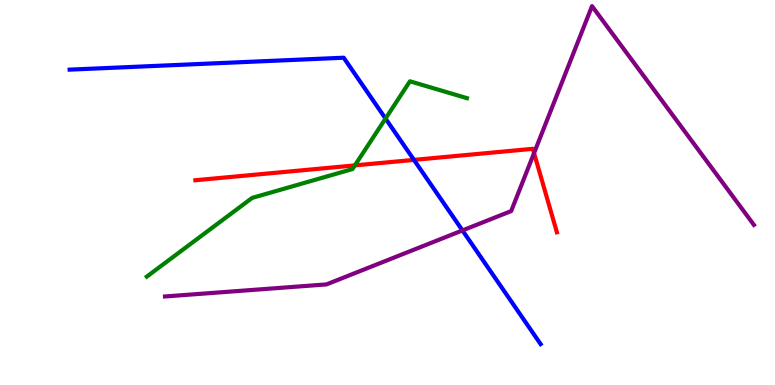[{'lines': ['blue', 'red'], 'intersections': [{'x': 5.34, 'y': 5.85}]}, {'lines': ['green', 'red'], 'intersections': [{'x': 4.58, 'y': 5.7}]}, {'lines': ['purple', 'red'], 'intersections': [{'x': 6.89, 'y': 6.02}]}, {'lines': ['blue', 'green'], 'intersections': [{'x': 4.97, 'y': 6.92}]}, {'lines': ['blue', 'purple'], 'intersections': [{'x': 5.97, 'y': 4.01}]}, {'lines': ['green', 'purple'], 'intersections': []}]